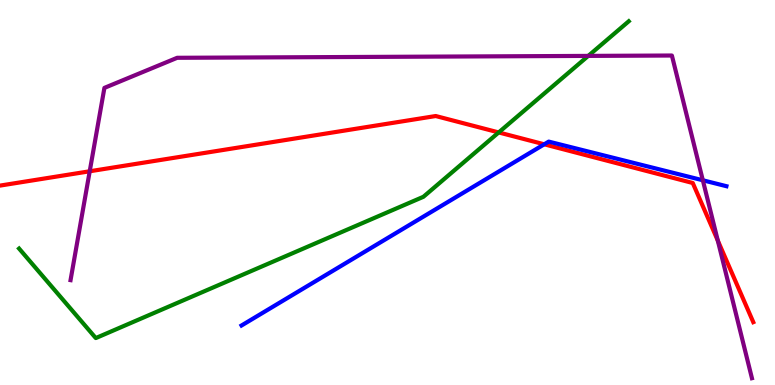[{'lines': ['blue', 'red'], 'intersections': [{'x': 7.02, 'y': 6.25}]}, {'lines': ['green', 'red'], 'intersections': [{'x': 6.43, 'y': 6.56}]}, {'lines': ['purple', 'red'], 'intersections': [{'x': 1.16, 'y': 5.55}, {'x': 9.26, 'y': 3.75}]}, {'lines': ['blue', 'green'], 'intersections': []}, {'lines': ['blue', 'purple'], 'intersections': [{'x': 9.07, 'y': 5.32}]}, {'lines': ['green', 'purple'], 'intersections': [{'x': 7.59, 'y': 8.55}]}]